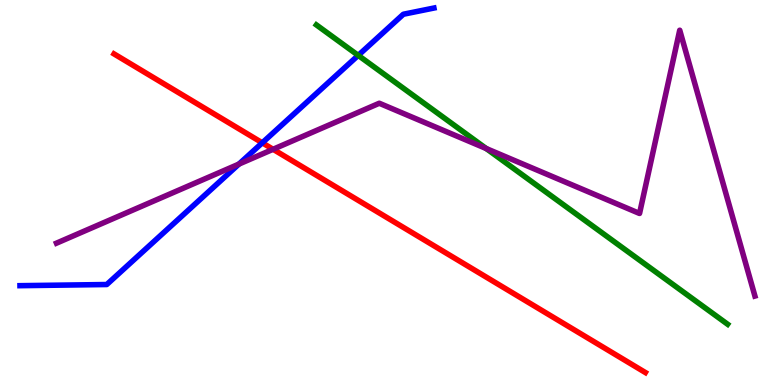[{'lines': ['blue', 'red'], 'intersections': [{'x': 3.38, 'y': 6.29}]}, {'lines': ['green', 'red'], 'intersections': []}, {'lines': ['purple', 'red'], 'intersections': [{'x': 3.52, 'y': 6.12}]}, {'lines': ['blue', 'green'], 'intersections': [{'x': 4.62, 'y': 8.56}]}, {'lines': ['blue', 'purple'], 'intersections': [{'x': 3.08, 'y': 5.74}]}, {'lines': ['green', 'purple'], 'intersections': [{'x': 6.27, 'y': 6.14}]}]